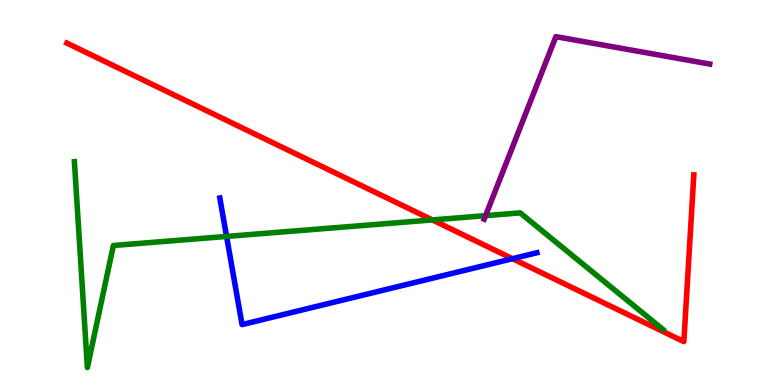[{'lines': ['blue', 'red'], 'intersections': [{'x': 6.61, 'y': 3.28}]}, {'lines': ['green', 'red'], 'intersections': [{'x': 5.58, 'y': 4.29}]}, {'lines': ['purple', 'red'], 'intersections': []}, {'lines': ['blue', 'green'], 'intersections': [{'x': 2.92, 'y': 3.86}]}, {'lines': ['blue', 'purple'], 'intersections': []}, {'lines': ['green', 'purple'], 'intersections': [{'x': 6.27, 'y': 4.4}]}]